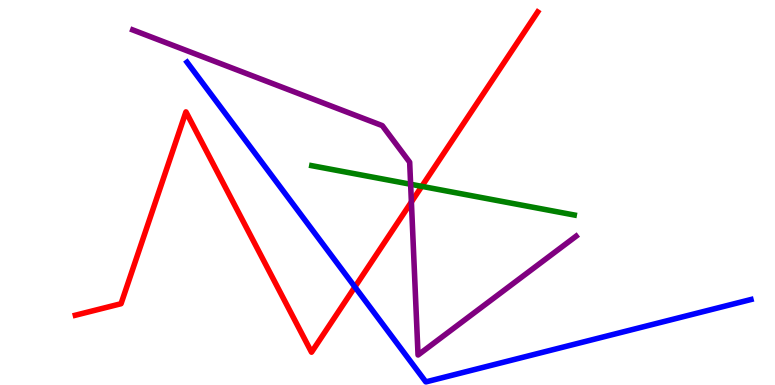[{'lines': ['blue', 'red'], 'intersections': [{'x': 4.58, 'y': 2.55}]}, {'lines': ['green', 'red'], 'intersections': [{'x': 5.44, 'y': 5.16}]}, {'lines': ['purple', 'red'], 'intersections': [{'x': 5.31, 'y': 4.75}]}, {'lines': ['blue', 'green'], 'intersections': []}, {'lines': ['blue', 'purple'], 'intersections': []}, {'lines': ['green', 'purple'], 'intersections': [{'x': 5.3, 'y': 5.21}]}]